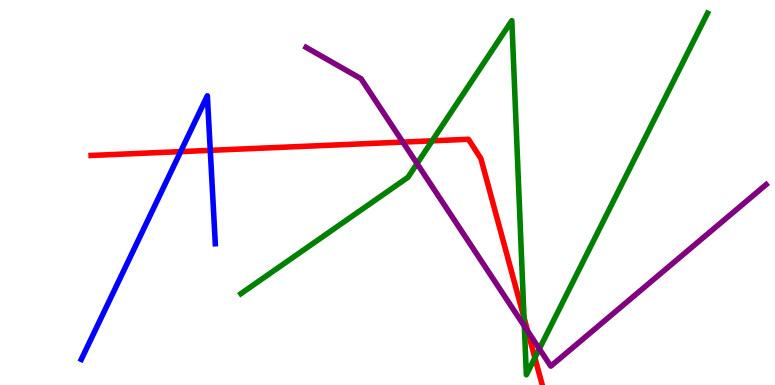[{'lines': ['blue', 'red'], 'intersections': [{'x': 2.33, 'y': 6.06}, {'x': 2.71, 'y': 6.09}]}, {'lines': ['green', 'red'], 'intersections': [{'x': 5.58, 'y': 6.34}, {'x': 6.76, 'y': 1.75}, {'x': 6.9, 'y': 0.707}]}, {'lines': ['purple', 'red'], 'intersections': [{'x': 5.2, 'y': 6.31}, {'x': 6.81, 'y': 1.4}]}, {'lines': ['blue', 'green'], 'intersections': []}, {'lines': ['blue', 'purple'], 'intersections': []}, {'lines': ['green', 'purple'], 'intersections': [{'x': 5.38, 'y': 5.75}, {'x': 6.77, 'y': 1.53}, {'x': 6.96, 'y': 0.939}]}]